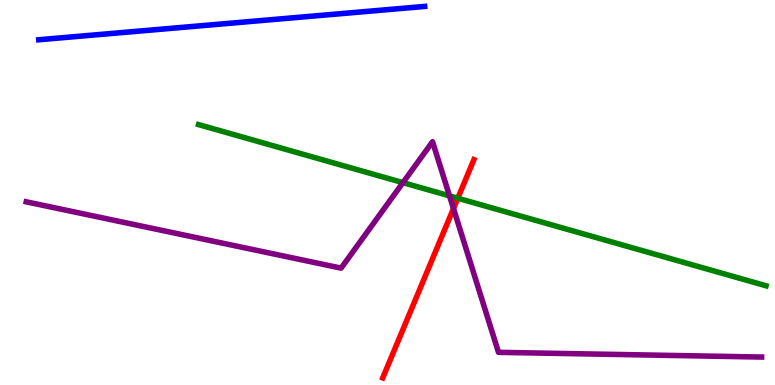[{'lines': ['blue', 'red'], 'intersections': []}, {'lines': ['green', 'red'], 'intersections': [{'x': 5.91, 'y': 4.85}]}, {'lines': ['purple', 'red'], 'intersections': [{'x': 5.85, 'y': 4.58}]}, {'lines': ['blue', 'green'], 'intersections': []}, {'lines': ['blue', 'purple'], 'intersections': []}, {'lines': ['green', 'purple'], 'intersections': [{'x': 5.2, 'y': 5.26}, {'x': 5.8, 'y': 4.91}]}]